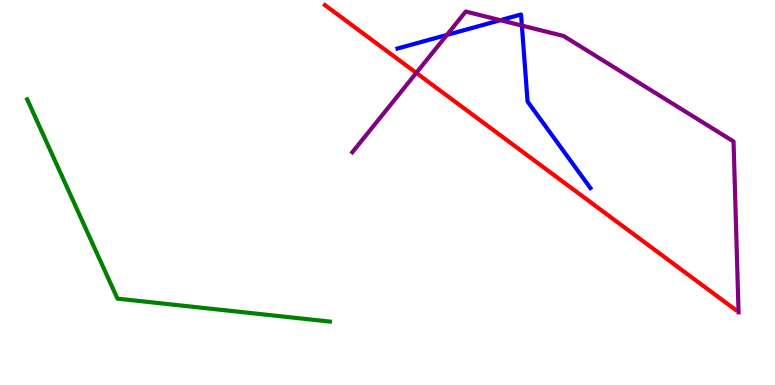[{'lines': ['blue', 'red'], 'intersections': []}, {'lines': ['green', 'red'], 'intersections': []}, {'lines': ['purple', 'red'], 'intersections': [{'x': 5.37, 'y': 8.11}]}, {'lines': ['blue', 'green'], 'intersections': []}, {'lines': ['blue', 'purple'], 'intersections': [{'x': 5.77, 'y': 9.09}, {'x': 6.46, 'y': 9.48}, {'x': 6.73, 'y': 9.34}]}, {'lines': ['green', 'purple'], 'intersections': []}]